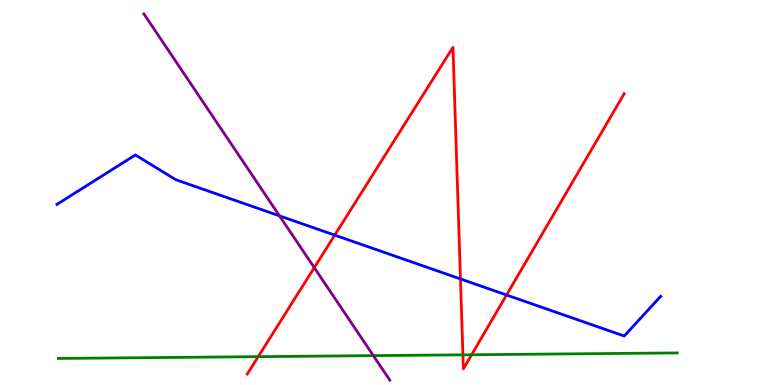[{'lines': ['blue', 'red'], 'intersections': [{'x': 4.32, 'y': 3.89}, {'x': 5.94, 'y': 2.75}, {'x': 6.54, 'y': 2.34}]}, {'lines': ['green', 'red'], 'intersections': [{'x': 3.33, 'y': 0.736}, {'x': 5.97, 'y': 0.784}, {'x': 6.09, 'y': 0.786}]}, {'lines': ['purple', 'red'], 'intersections': [{'x': 4.06, 'y': 3.05}]}, {'lines': ['blue', 'green'], 'intersections': []}, {'lines': ['blue', 'purple'], 'intersections': [{'x': 3.61, 'y': 4.39}]}, {'lines': ['green', 'purple'], 'intersections': [{'x': 4.82, 'y': 0.763}]}]